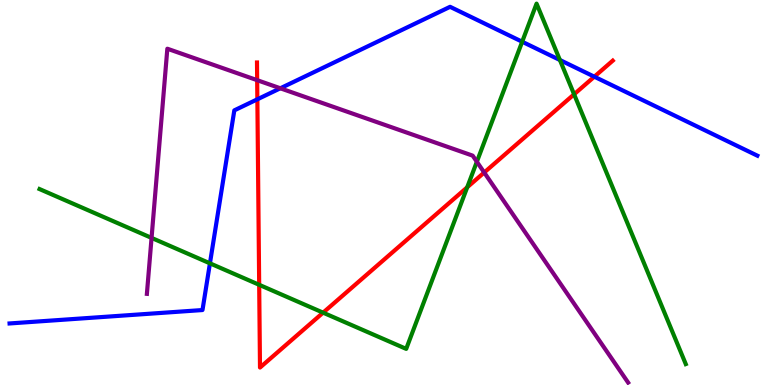[{'lines': ['blue', 'red'], 'intersections': [{'x': 3.32, 'y': 7.42}, {'x': 7.67, 'y': 8.01}]}, {'lines': ['green', 'red'], 'intersections': [{'x': 3.34, 'y': 2.6}, {'x': 4.17, 'y': 1.88}, {'x': 6.03, 'y': 5.14}, {'x': 7.41, 'y': 7.55}]}, {'lines': ['purple', 'red'], 'intersections': [{'x': 3.32, 'y': 7.92}, {'x': 6.25, 'y': 5.52}]}, {'lines': ['blue', 'green'], 'intersections': [{'x': 2.71, 'y': 3.16}, {'x': 6.74, 'y': 8.92}, {'x': 7.22, 'y': 8.44}]}, {'lines': ['blue', 'purple'], 'intersections': [{'x': 3.62, 'y': 7.71}]}, {'lines': ['green', 'purple'], 'intersections': [{'x': 1.96, 'y': 3.82}, {'x': 6.15, 'y': 5.8}]}]